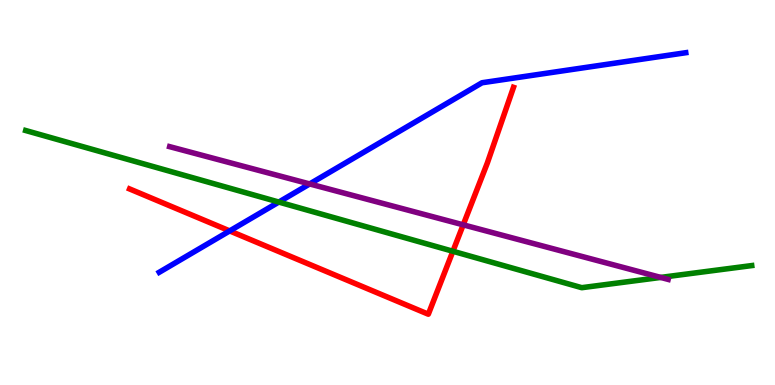[{'lines': ['blue', 'red'], 'intersections': [{'x': 2.96, 'y': 4.0}]}, {'lines': ['green', 'red'], 'intersections': [{'x': 5.84, 'y': 3.47}]}, {'lines': ['purple', 'red'], 'intersections': [{'x': 5.98, 'y': 4.16}]}, {'lines': ['blue', 'green'], 'intersections': [{'x': 3.6, 'y': 4.75}]}, {'lines': ['blue', 'purple'], 'intersections': [{'x': 4.0, 'y': 5.22}]}, {'lines': ['green', 'purple'], 'intersections': [{'x': 8.53, 'y': 2.79}]}]